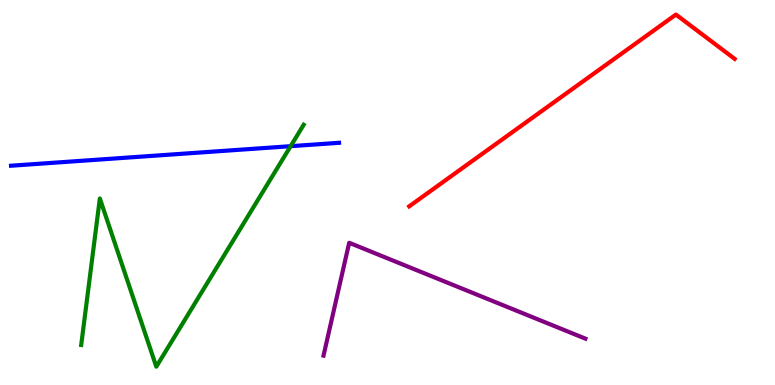[{'lines': ['blue', 'red'], 'intersections': []}, {'lines': ['green', 'red'], 'intersections': []}, {'lines': ['purple', 'red'], 'intersections': []}, {'lines': ['blue', 'green'], 'intersections': [{'x': 3.75, 'y': 6.2}]}, {'lines': ['blue', 'purple'], 'intersections': []}, {'lines': ['green', 'purple'], 'intersections': []}]